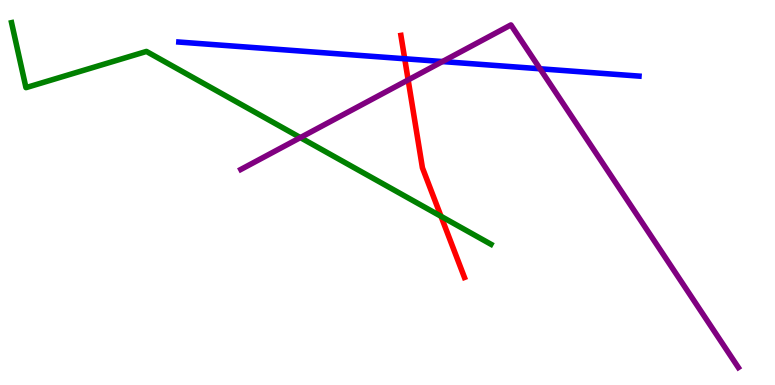[{'lines': ['blue', 'red'], 'intersections': [{'x': 5.22, 'y': 8.47}]}, {'lines': ['green', 'red'], 'intersections': [{'x': 5.69, 'y': 4.38}]}, {'lines': ['purple', 'red'], 'intersections': [{'x': 5.27, 'y': 7.92}]}, {'lines': ['blue', 'green'], 'intersections': []}, {'lines': ['blue', 'purple'], 'intersections': [{'x': 5.71, 'y': 8.4}, {'x': 6.97, 'y': 8.21}]}, {'lines': ['green', 'purple'], 'intersections': [{'x': 3.88, 'y': 6.43}]}]